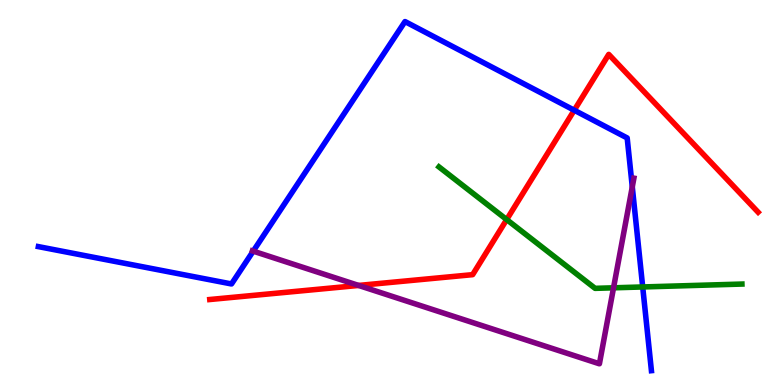[{'lines': ['blue', 'red'], 'intersections': [{'x': 7.41, 'y': 7.14}]}, {'lines': ['green', 'red'], 'intersections': [{'x': 6.54, 'y': 4.3}]}, {'lines': ['purple', 'red'], 'intersections': [{'x': 4.63, 'y': 2.59}]}, {'lines': ['blue', 'green'], 'intersections': [{'x': 8.29, 'y': 2.55}]}, {'lines': ['blue', 'purple'], 'intersections': [{'x': 3.27, 'y': 3.48}, {'x': 8.16, 'y': 5.15}]}, {'lines': ['green', 'purple'], 'intersections': [{'x': 7.92, 'y': 2.52}]}]